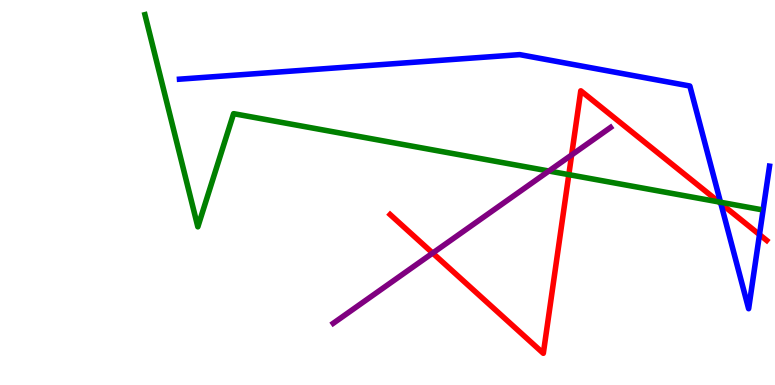[{'lines': ['blue', 'red'], 'intersections': [{'x': 9.3, 'y': 4.71}, {'x': 9.8, 'y': 3.91}]}, {'lines': ['green', 'red'], 'intersections': [{'x': 7.34, 'y': 5.46}, {'x': 9.28, 'y': 4.75}]}, {'lines': ['purple', 'red'], 'intersections': [{'x': 5.58, 'y': 3.43}, {'x': 7.38, 'y': 5.98}]}, {'lines': ['blue', 'green'], 'intersections': [{'x': 9.3, 'y': 4.75}]}, {'lines': ['blue', 'purple'], 'intersections': []}, {'lines': ['green', 'purple'], 'intersections': [{'x': 7.08, 'y': 5.56}]}]